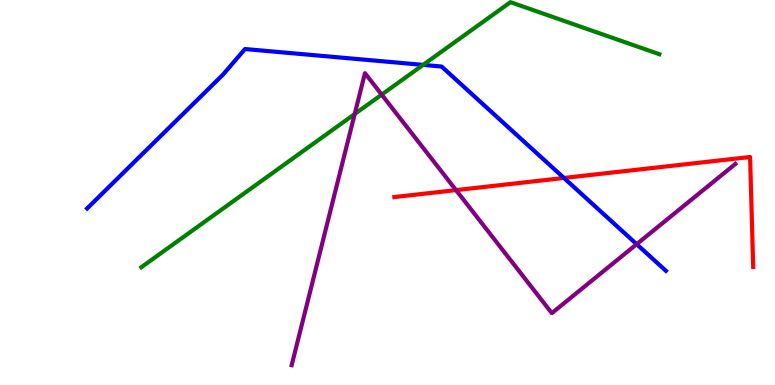[{'lines': ['blue', 'red'], 'intersections': [{'x': 7.28, 'y': 5.38}]}, {'lines': ['green', 'red'], 'intersections': []}, {'lines': ['purple', 'red'], 'intersections': [{'x': 5.88, 'y': 5.06}]}, {'lines': ['blue', 'green'], 'intersections': [{'x': 5.46, 'y': 8.31}]}, {'lines': ['blue', 'purple'], 'intersections': [{'x': 8.22, 'y': 3.66}]}, {'lines': ['green', 'purple'], 'intersections': [{'x': 4.58, 'y': 7.04}, {'x': 4.92, 'y': 7.54}]}]